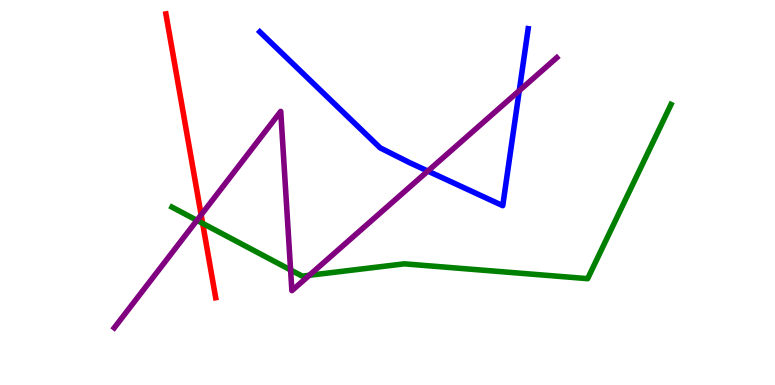[{'lines': ['blue', 'red'], 'intersections': []}, {'lines': ['green', 'red'], 'intersections': [{'x': 2.61, 'y': 4.2}]}, {'lines': ['purple', 'red'], 'intersections': [{'x': 2.6, 'y': 4.42}]}, {'lines': ['blue', 'green'], 'intersections': []}, {'lines': ['blue', 'purple'], 'intersections': [{'x': 5.52, 'y': 5.56}, {'x': 6.7, 'y': 7.64}]}, {'lines': ['green', 'purple'], 'intersections': [{'x': 2.54, 'y': 4.28}, {'x': 3.75, 'y': 2.99}, {'x': 3.99, 'y': 2.85}]}]